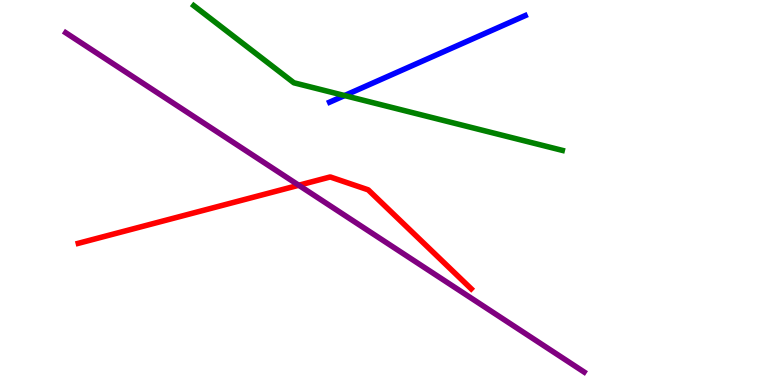[{'lines': ['blue', 'red'], 'intersections': []}, {'lines': ['green', 'red'], 'intersections': []}, {'lines': ['purple', 'red'], 'intersections': [{'x': 3.85, 'y': 5.19}]}, {'lines': ['blue', 'green'], 'intersections': [{'x': 4.45, 'y': 7.52}]}, {'lines': ['blue', 'purple'], 'intersections': []}, {'lines': ['green', 'purple'], 'intersections': []}]